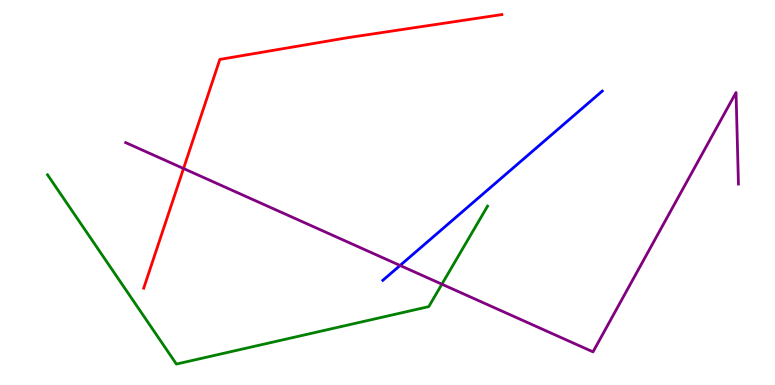[{'lines': ['blue', 'red'], 'intersections': []}, {'lines': ['green', 'red'], 'intersections': []}, {'lines': ['purple', 'red'], 'intersections': [{'x': 2.37, 'y': 5.62}]}, {'lines': ['blue', 'green'], 'intersections': []}, {'lines': ['blue', 'purple'], 'intersections': [{'x': 5.16, 'y': 3.1}]}, {'lines': ['green', 'purple'], 'intersections': [{'x': 5.7, 'y': 2.62}]}]